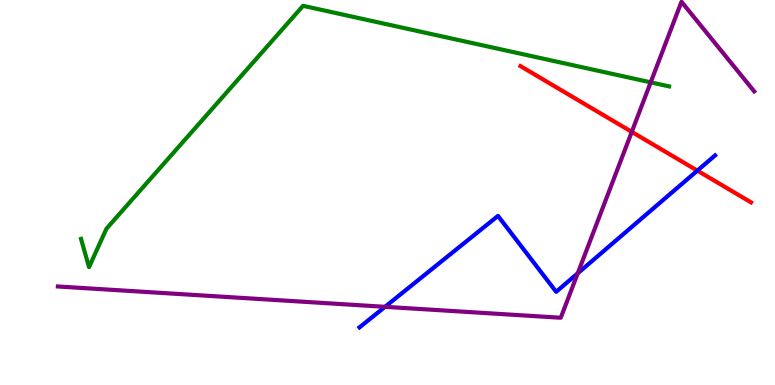[{'lines': ['blue', 'red'], 'intersections': [{'x': 9.0, 'y': 5.57}]}, {'lines': ['green', 'red'], 'intersections': []}, {'lines': ['purple', 'red'], 'intersections': [{'x': 8.15, 'y': 6.57}]}, {'lines': ['blue', 'green'], 'intersections': []}, {'lines': ['blue', 'purple'], 'intersections': [{'x': 4.97, 'y': 2.03}, {'x': 7.45, 'y': 2.9}]}, {'lines': ['green', 'purple'], 'intersections': [{'x': 8.4, 'y': 7.86}]}]